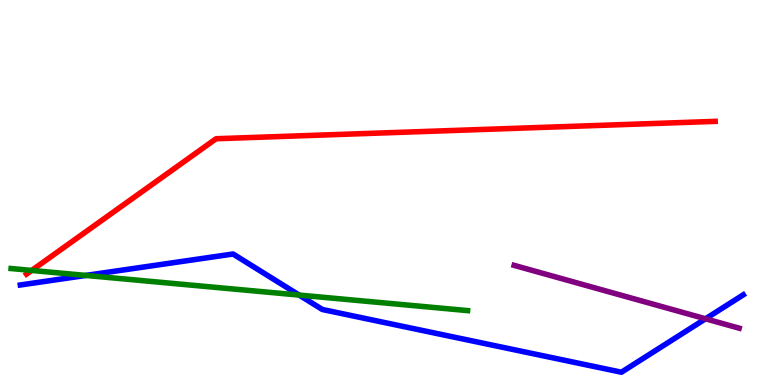[{'lines': ['blue', 'red'], 'intersections': []}, {'lines': ['green', 'red'], 'intersections': [{'x': 0.409, 'y': 2.98}]}, {'lines': ['purple', 'red'], 'intersections': []}, {'lines': ['blue', 'green'], 'intersections': [{'x': 1.11, 'y': 2.85}, {'x': 3.86, 'y': 2.34}]}, {'lines': ['blue', 'purple'], 'intersections': [{'x': 9.1, 'y': 1.72}]}, {'lines': ['green', 'purple'], 'intersections': []}]